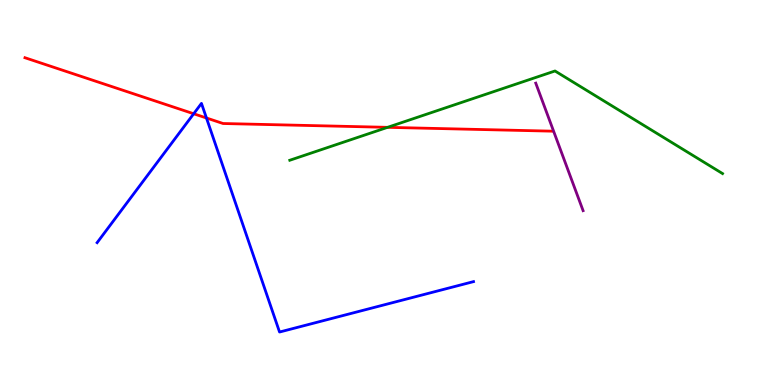[{'lines': ['blue', 'red'], 'intersections': [{'x': 2.5, 'y': 7.05}, {'x': 2.66, 'y': 6.94}]}, {'lines': ['green', 'red'], 'intersections': [{'x': 5.0, 'y': 6.69}]}, {'lines': ['purple', 'red'], 'intersections': []}, {'lines': ['blue', 'green'], 'intersections': []}, {'lines': ['blue', 'purple'], 'intersections': []}, {'lines': ['green', 'purple'], 'intersections': []}]